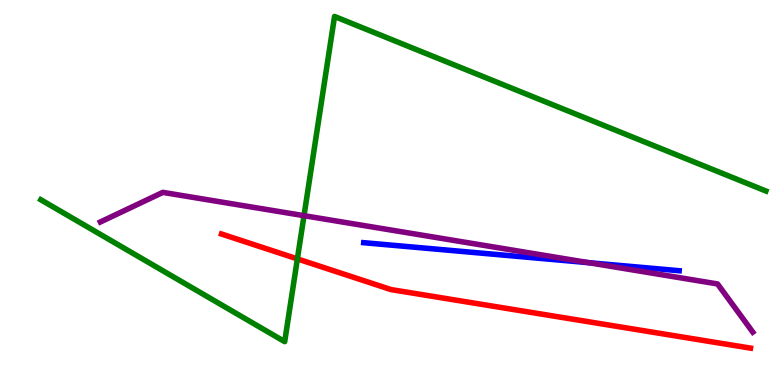[{'lines': ['blue', 'red'], 'intersections': []}, {'lines': ['green', 'red'], 'intersections': [{'x': 3.84, 'y': 3.28}]}, {'lines': ['purple', 'red'], 'intersections': []}, {'lines': ['blue', 'green'], 'intersections': []}, {'lines': ['blue', 'purple'], 'intersections': [{'x': 7.6, 'y': 3.18}]}, {'lines': ['green', 'purple'], 'intersections': [{'x': 3.92, 'y': 4.4}]}]